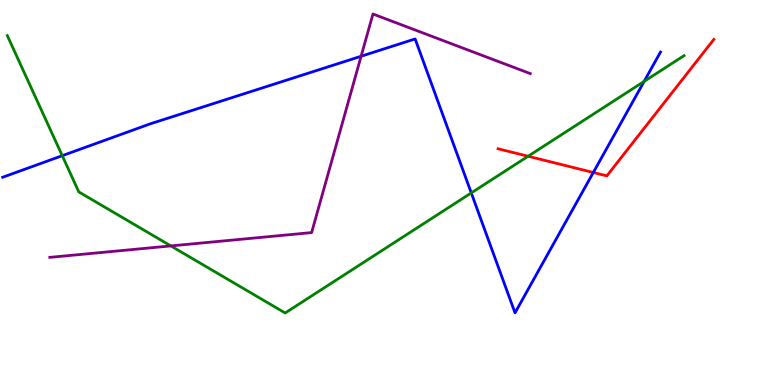[{'lines': ['blue', 'red'], 'intersections': [{'x': 7.66, 'y': 5.52}]}, {'lines': ['green', 'red'], 'intersections': [{'x': 6.81, 'y': 5.94}]}, {'lines': ['purple', 'red'], 'intersections': []}, {'lines': ['blue', 'green'], 'intersections': [{'x': 0.803, 'y': 5.96}, {'x': 6.08, 'y': 4.99}, {'x': 8.31, 'y': 7.89}]}, {'lines': ['blue', 'purple'], 'intersections': [{'x': 4.66, 'y': 8.54}]}, {'lines': ['green', 'purple'], 'intersections': [{'x': 2.2, 'y': 3.61}]}]